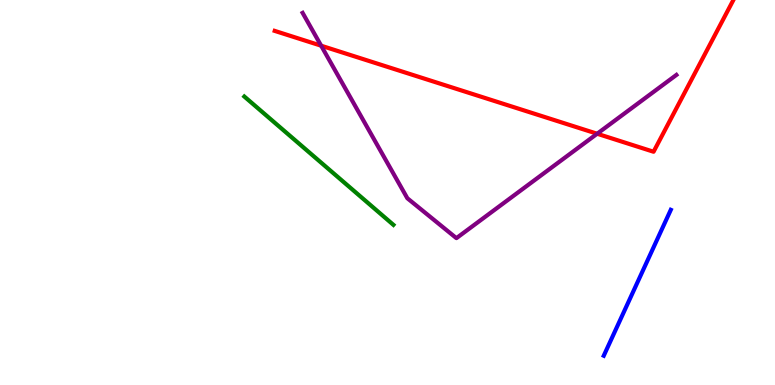[{'lines': ['blue', 'red'], 'intersections': []}, {'lines': ['green', 'red'], 'intersections': []}, {'lines': ['purple', 'red'], 'intersections': [{'x': 4.14, 'y': 8.81}, {'x': 7.71, 'y': 6.53}]}, {'lines': ['blue', 'green'], 'intersections': []}, {'lines': ['blue', 'purple'], 'intersections': []}, {'lines': ['green', 'purple'], 'intersections': []}]